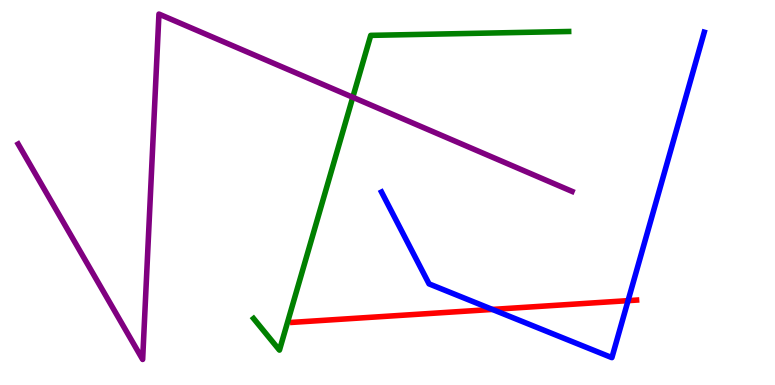[{'lines': ['blue', 'red'], 'intersections': [{'x': 6.35, 'y': 1.96}, {'x': 8.1, 'y': 2.19}]}, {'lines': ['green', 'red'], 'intersections': []}, {'lines': ['purple', 'red'], 'intersections': []}, {'lines': ['blue', 'green'], 'intersections': []}, {'lines': ['blue', 'purple'], 'intersections': []}, {'lines': ['green', 'purple'], 'intersections': [{'x': 4.55, 'y': 7.47}]}]